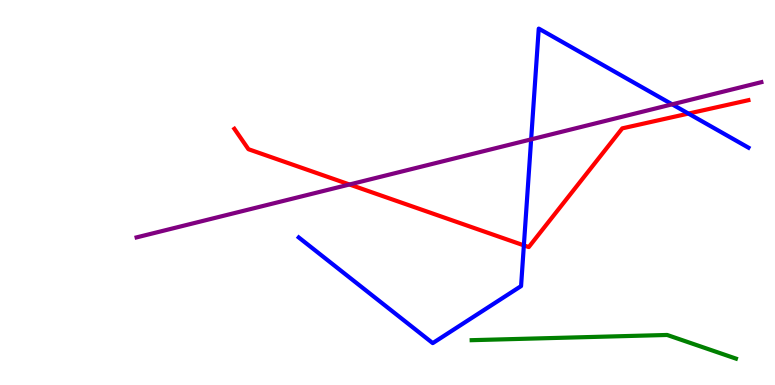[{'lines': ['blue', 'red'], 'intersections': [{'x': 6.76, 'y': 3.63}, {'x': 8.88, 'y': 7.05}]}, {'lines': ['green', 'red'], 'intersections': []}, {'lines': ['purple', 'red'], 'intersections': [{'x': 4.51, 'y': 5.21}]}, {'lines': ['blue', 'green'], 'intersections': []}, {'lines': ['blue', 'purple'], 'intersections': [{'x': 6.85, 'y': 6.38}, {'x': 8.67, 'y': 7.29}]}, {'lines': ['green', 'purple'], 'intersections': []}]